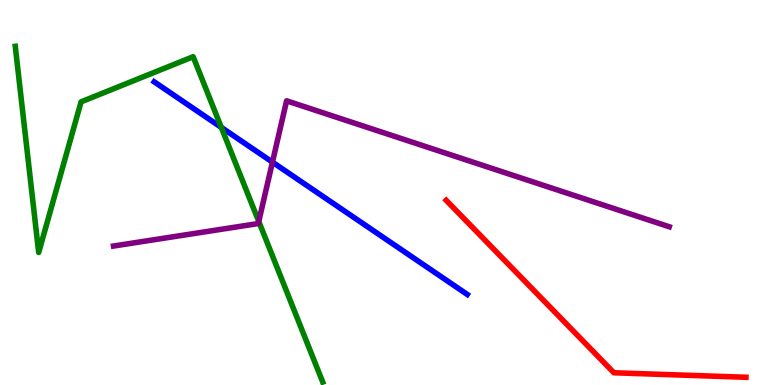[{'lines': ['blue', 'red'], 'intersections': []}, {'lines': ['green', 'red'], 'intersections': []}, {'lines': ['purple', 'red'], 'intersections': []}, {'lines': ['blue', 'green'], 'intersections': [{'x': 2.86, 'y': 6.69}]}, {'lines': ['blue', 'purple'], 'intersections': [{'x': 3.52, 'y': 5.79}]}, {'lines': ['green', 'purple'], 'intersections': [{'x': 3.34, 'y': 4.25}]}]